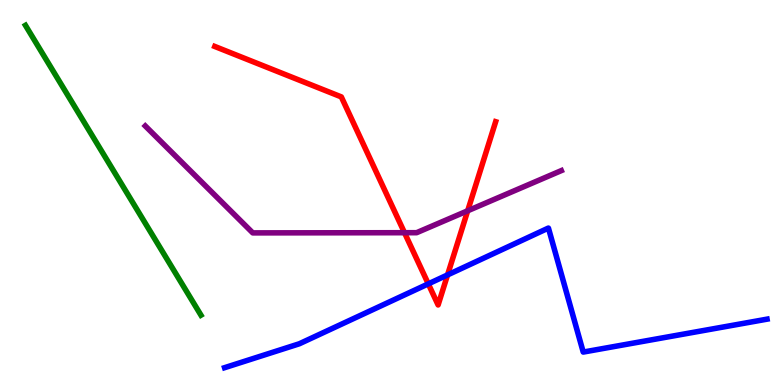[{'lines': ['blue', 'red'], 'intersections': [{'x': 5.53, 'y': 2.63}, {'x': 5.77, 'y': 2.86}]}, {'lines': ['green', 'red'], 'intersections': []}, {'lines': ['purple', 'red'], 'intersections': [{'x': 5.22, 'y': 3.96}, {'x': 6.03, 'y': 4.53}]}, {'lines': ['blue', 'green'], 'intersections': []}, {'lines': ['blue', 'purple'], 'intersections': []}, {'lines': ['green', 'purple'], 'intersections': []}]